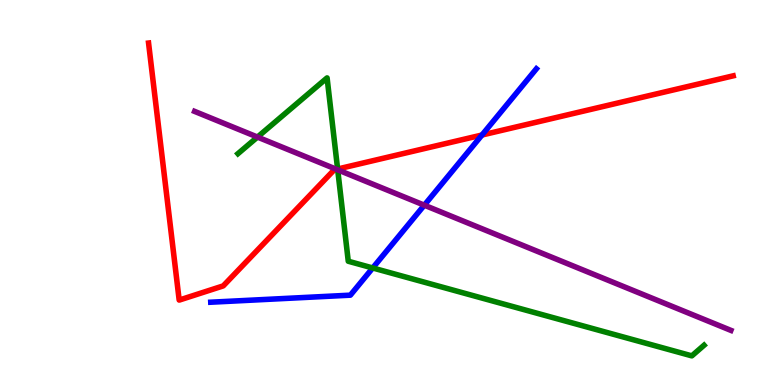[{'lines': ['blue', 'red'], 'intersections': [{'x': 6.22, 'y': 6.49}]}, {'lines': ['green', 'red'], 'intersections': [{'x': 4.36, 'y': 5.61}]}, {'lines': ['purple', 'red'], 'intersections': [{'x': 4.34, 'y': 5.6}]}, {'lines': ['blue', 'green'], 'intersections': [{'x': 4.81, 'y': 3.04}]}, {'lines': ['blue', 'purple'], 'intersections': [{'x': 5.47, 'y': 4.67}]}, {'lines': ['green', 'purple'], 'intersections': [{'x': 3.32, 'y': 6.44}, {'x': 4.36, 'y': 5.59}]}]